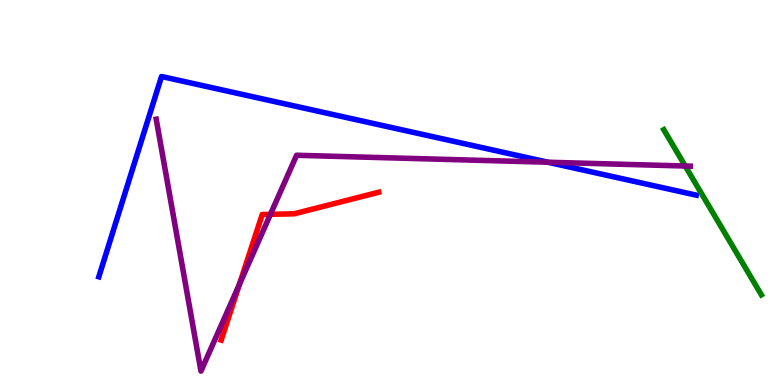[{'lines': ['blue', 'red'], 'intersections': []}, {'lines': ['green', 'red'], 'intersections': []}, {'lines': ['purple', 'red'], 'intersections': [{'x': 3.09, 'y': 2.62}, {'x': 3.49, 'y': 4.43}]}, {'lines': ['blue', 'green'], 'intersections': []}, {'lines': ['blue', 'purple'], 'intersections': [{'x': 7.07, 'y': 5.79}]}, {'lines': ['green', 'purple'], 'intersections': [{'x': 8.84, 'y': 5.69}]}]